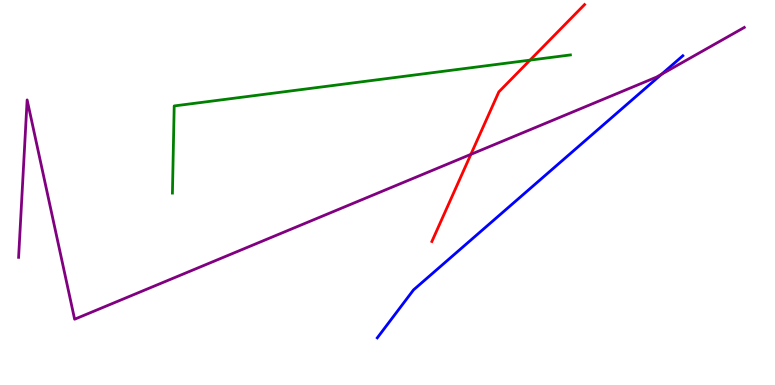[{'lines': ['blue', 'red'], 'intersections': []}, {'lines': ['green', 'red'], 'intersections': [{'x': 6.84, 'y': 8.44}]}, {'lines': ['purple', 'red'], 'intersections': [{'x': 6.08, 'y': 5.99}]}, {'lines': ['blue', 'green'], 'intersections': []}, {'lines': ['blue', 'purple'], 'intersections': [{'x': 8.54, 'y': 8.07}]}, {'lines': ['green', 'purple'], 'intersections': []}]